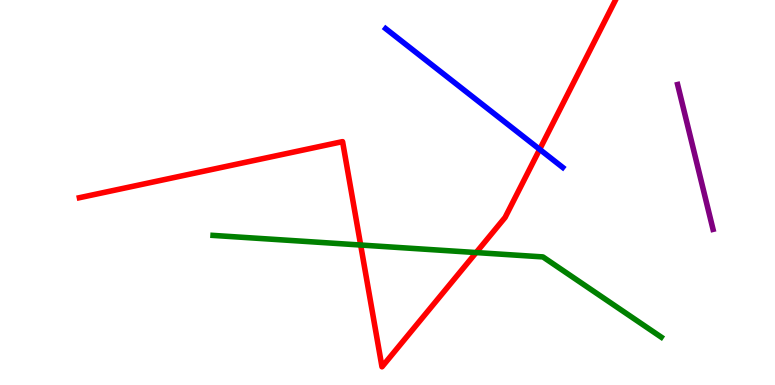[{'lines': ['blue', 'red'], 'intersections': [{'x': 6.96, 'y': 6.12}]}, {'lines': ['green', 'red'], 'intersections': [{'x': 4.65, 'y': 3.64}, {'x': 6.14, 'y': 3.44}]}, {'lines': ['purple', 'red'], 'intersections': []}, {'lines': ['blue', 'green'], 'intersections': []}, {'lines': ['blue', 'purple'], 'intersections': []}, {'lines': ['green', 'purple'], 'intersections': []}]